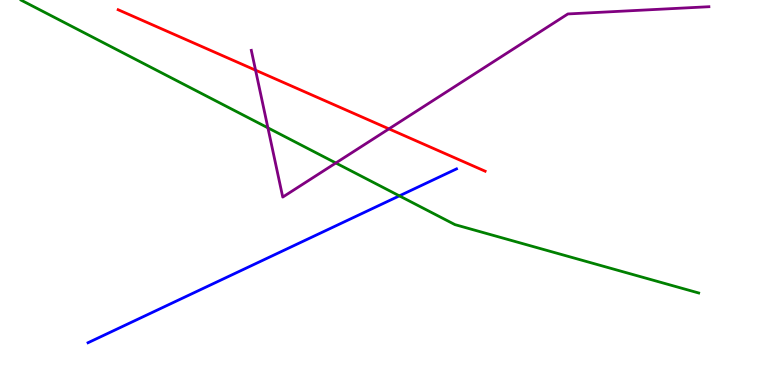[{'lines': ['blue', 'red'], 'intersections': []}, {'lines': ['green', 'red'], 'intersections': []}, {'lines': ['purple', 'red'], 'intersections': [{'x': 3.3, 'y': 8.18}, {'x': 5.02, 'y': 6.65}]}, {'lines': ['blue', 'green'], 'intersections': [{'x': 5.15, 'y': 4.91}]}, {'lines': ['blue', 'purple'], 'intersections': []}, {'lines': ['green', 'purple'], 'intersections': [{'x': 3.46, 'y': 6.68}, {'x': 4.33, 'y': 5.77}]}]